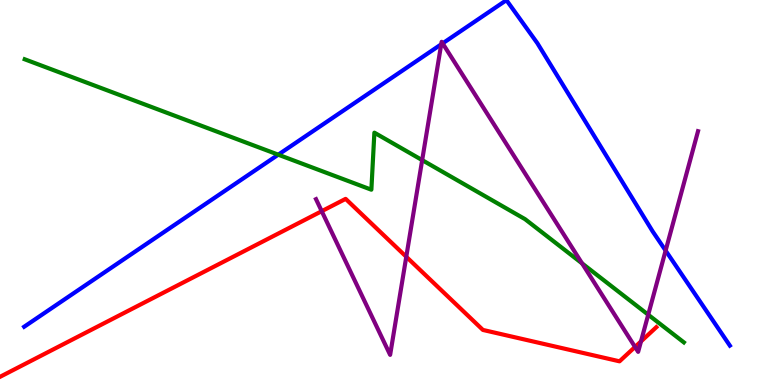[{'lines': ['blue', 'red'], 'intersections': []}, {'lines': ['green', 'red'], 'intersections': []}, {'lines': ['purple', 'red'], 'intersections': [{'x': 4.15, 'y': 4.51}, {'x': 5.24, 'y': 3.33}, {'x': 8.19, 'y': 0.989}, {'x': 8.27, 'y': 1.13}]}, {'lines': ['blue', 'green'], 'intersections': [{'x': 3.59, 'y': 5.98}]}, {'lines': ['blue', 'purple'], 'intersections': [{'x': 5.69, 'y': 8.85}, {'x': 5.71, 'y': 8.87}, {'x': 8.59, 'y': 3.49}]}, {'lines': ['green', 'purple'], 'intersections': [{'x': 5.45, 'y': 5.84}, {'x': 7.51, 'y': 3.16}, {'x': 8.36, 'y': 1.83}]}]